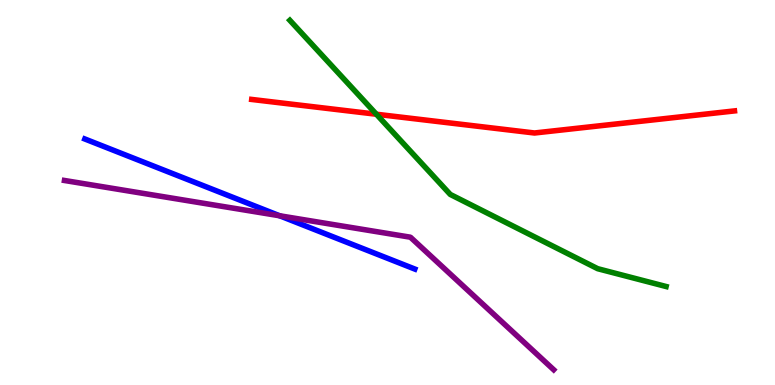[{'lines': ['blue', 'red'], 'intersections': []}, {'lines': ['green', 'red'], 'intersections': [{'x': 4.86, 'y': 7.03}]}, {'lines': ['purple', 'red'], 'intersections': []}, {'lines': ['blue', 'green'], 'intersections': []}, {'lines': ['blue', 'purple'], 'intersections': [{'x': 3.61, 'y': 4.4}]}, {'lines': ['green', 'purple'], 'intersections': []}]